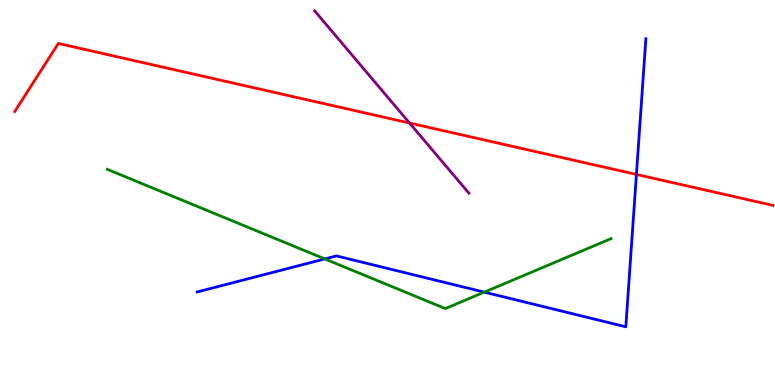[{'lines': ['blue', 'red'], 'intersections': [{'x': 8.21, 'y': 5.47}]}, {'lines': ['green', 'red'], 'intersections': []}, {'lines': ['purple', 'red'], 'intersections': [{'x': 5.28, 'y': 6.8}]}, {'lines': ['blue', 'green'], 'intersections': [{'x': 4.19, 'y': 3.27}, {'x': 6.25, 'y': 2.41}]}, {'lines': ['blue', 'purple'], 'intersections': []}, {'lines': ['green', 'purple'], 'intersections': []}]